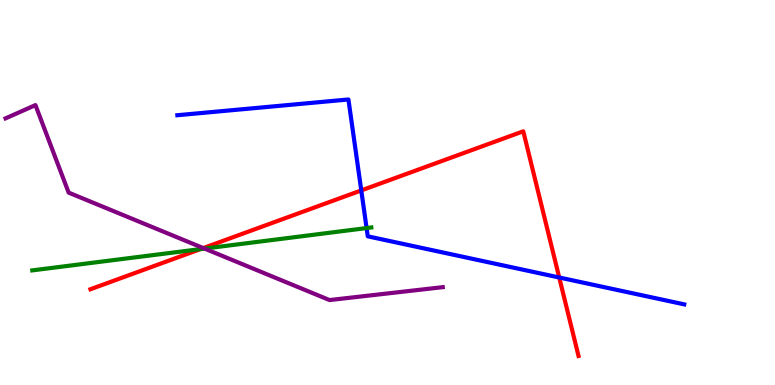[{'lines': ['blue', 'red'], 'intersections': [{'x': 4.66, 'y': 5.05}, {'x': 7.22, 'y': 2.79}]}, {'lines': ['green', 'red'], 'intersections': [{'x': 2.59, 'y': 3.53}]}, {'lines': ['purple', 'red'], 'intersections': [{'x': 2.62, 'y': 3.56}]}, {'lines': ['blue', 'green'], 'intersections': [{'x': 4.73, 'y': 4.08}]}, {'lines': ['blue', 'purple'], 'intersections': []}, {'lines': ['green', 'purple'], 'intersections': [{'x': 2.64, 'y': 3.54}]}]